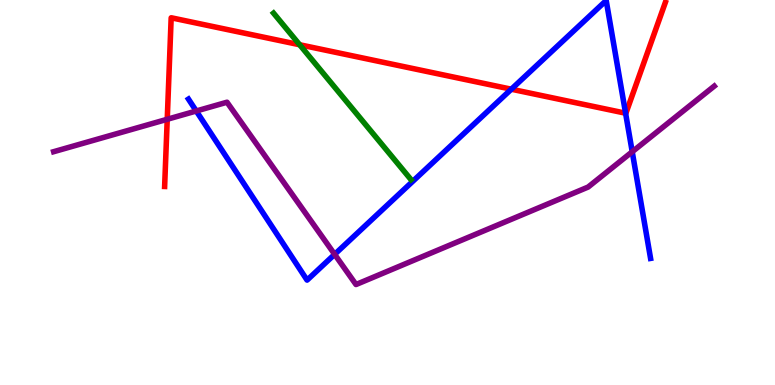[{'lines': ['blue', 'red'], 'intersections': [{'x': 6.6, 'y': 7.68}, {'x': 8.07, 'y': 7.06}]}, {'lines': ['green', 'red'], 'intersections': [{'x': 3.87, 'y': 8.84}]}, {'lines': ['purple', 'red'], 'intersections': [{'x': 2.16, 'y': 6.9}]}, {'lines': ['blue', 'green'], 'intersections': []}, {'lines': ['blue', 'purple'], 'intersections': [{'x': 2.53, 'y': 7.12}, {'x': 4.32, 'y': 3.39}, {'x': 8.16, 'y': 6.06}]}, {'lines': ['green', 'purple'], 'intersections': []}]